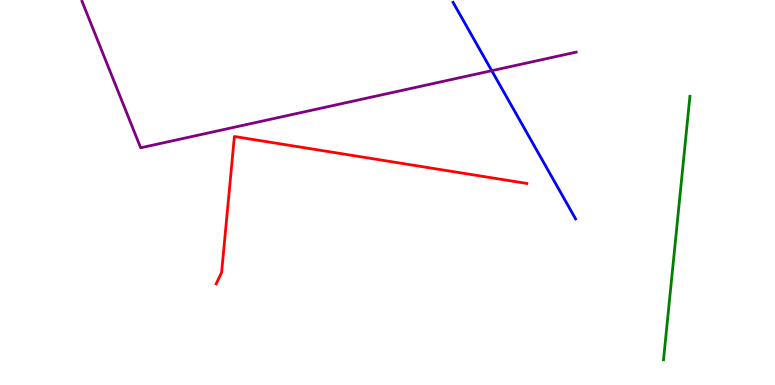[{'lines': ['blue', 'red'], 'intersections': []}, {'lines': ['green', 'red'], 'intersections': []}, {'lines': ['purple', 'red'], 'intersections': []}, {'lines': ['blue', 'green'], 'intersections': []}, {'lines': ['blue', 'purple'], 'intersections': [{'x': 6.34, 'y': 8.16}]}, {'lines': ['green', 'purple'], 'intersections': []}]